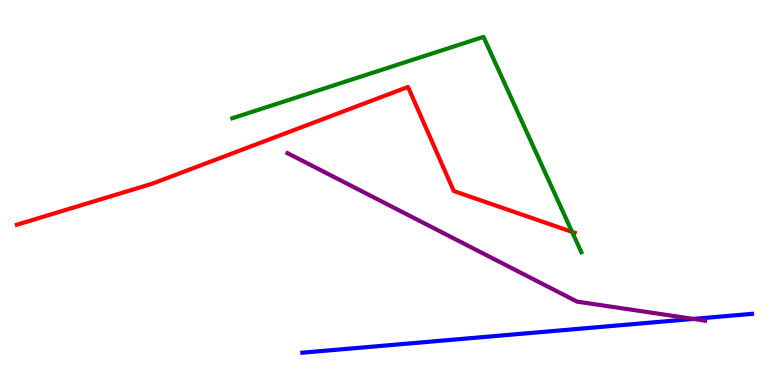[{'lines': ['blue', 'red'], 'intersections': []}, {'lines': ['green', 'red'], 'intersections': [{'x': 7.38, 'y': 3.98}]}, {'lines': ['purple', 'red'], 'intersections': []}, {'lines': ['blue', 'green'], 'intersections': []}, {'lines': ['blue', 'purple'], 'intersections': [{'x': 8.95, 'y': 1.72}]}, {'lines': ['green', 'purple'], 'intersections': []}]